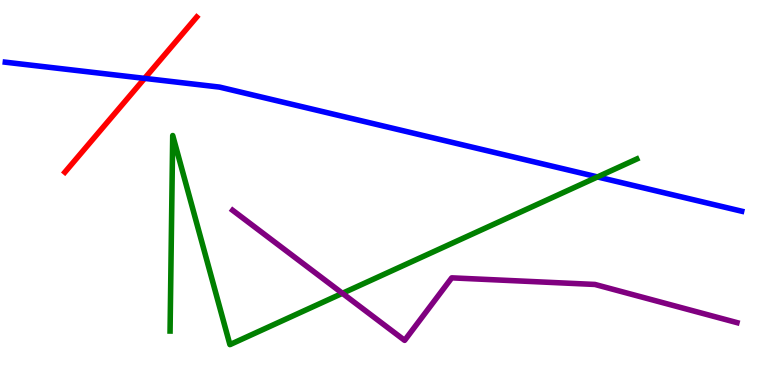[{'lines': ['blue', 'red'], 'intersections': [{'x': 1.87, 'y': 7.96}]}, {'lines': ['green', 'red'], 'intersections': []}, {'lines': ['purple', 'red'], 'intersections': []}, {'lines': ['blue', 'green'], 'intersections': [{'x': 7.71, 'y': 5.4}]}, {'lines': ['blue', 'purple'], 'intersections': []}, {'lines': ['green', 'purple'], 'intersections': [{'x': 4.42, 'y': 2.38}]}]